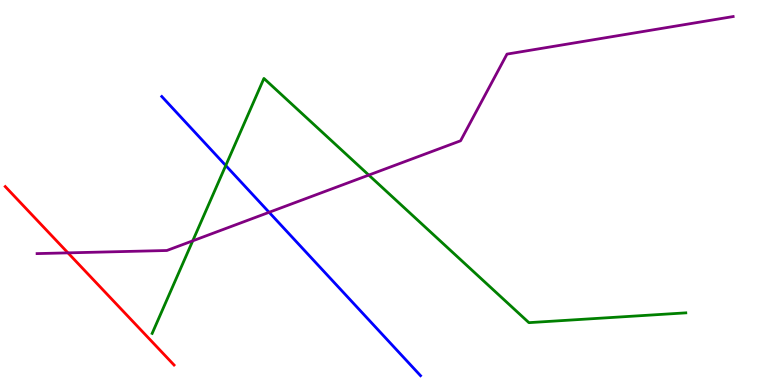[{'lines': ['blue', 'red'], 'intersections': []}, {'lines': ['green', 'red'], 'intersections': []}, {'lines': ['purple', 'red'], 'intersections': [{'x': 0.877, 'y': 3.43}]}, {'lines': ['blue', 'green'], 'intersections': [{'x': 2.91, 'y': 5.7}]}, {'lines': ['blue', 'purple'], 'intersections': [{'x': 3.47, 'y': 4.49}]}, {'lines': ['green', 'purple'], 'intersections': [{'x': 2.49, 'y': 3.74}, {'x': 4.76, 'y': 5.45}]}]